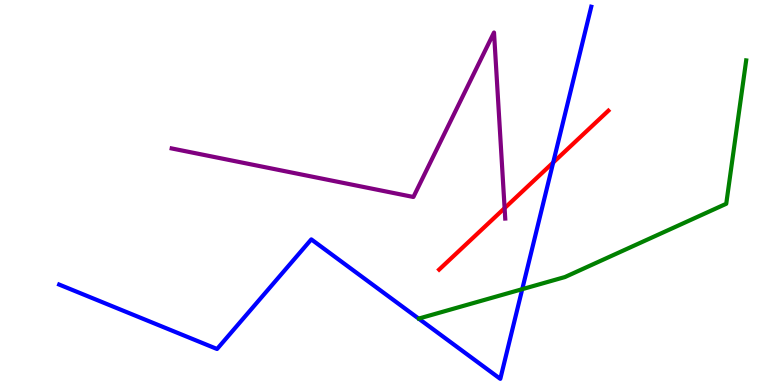[{'lines': ['blue', 'red'], 'intersections': [{'x': 7.14, 'y': 5.78}]}, {'lines': ['green', 'red'], 'intersections': []}, {'lines': ['purple', 'red'], 'intersections': [{'x': 6.51, 'y': 4.59}]}, {'lines': ['blue', 'green'], 'intersections': [{'x': 6.74, 'y': 2.49}]}, {'lines': ['blue', 'purple'], 'intersections': []}, {'lines': ['green', 'purple'], 'intersections': []}]